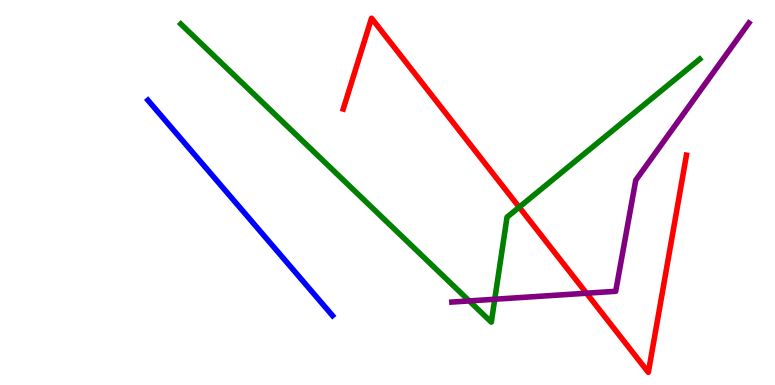[{'lines': ['blue', 'red'], 'intersections': []}, {'lines': ['green', 'red'], 'intersections': [{'x': 6.7, 'y': 4.62}]}, {'lines': ['purple', 'red'], 'intersections': [{'x': 7.57, 'y': 2.38}]}, {'lines': ['blue', 'green'], 'intersections': []}, {'lines': ['blue', 'purple'], 'intersections': []}, {'lines': ['green', 'purple'], 'intersections': [{'x': 6.05, 'y': 2.18}, {'x': 6.38, 'y': 2.23}]}]